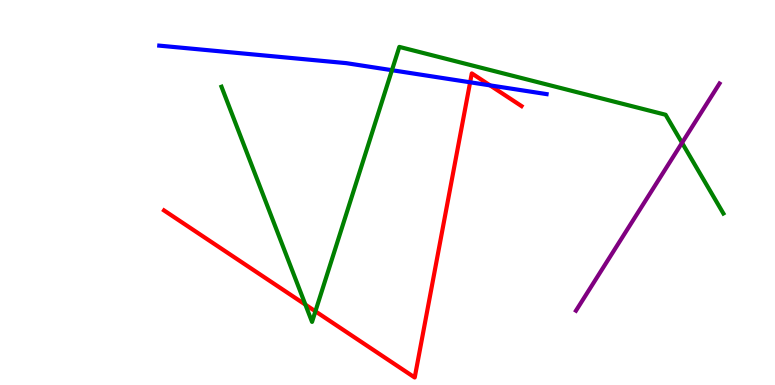[{'lines': ['blue', 'red'], 'intersections': [{'x': 6.07, 'y': 7.86}, {'x': 6.32, 'y': 7.78}]}, {'lines': ['green', 'red'], 'intersections': [{'x': 3.94, 'y': 2.09}, {'x': 4.07, 'y': 1.91}]}, {'lines': ['purple', 'red'], 'intersections': []}, {'lines': ['blue', 'green'], 'intersections': [{'x': 5.06, 'y': 8.18}]}, {'lines': ['blue', 'purple'], 'intersections': []}, {'lines': ['green', 'purple'], 'intersections': [{'x': 8.8, 'y': 6.29}]}]